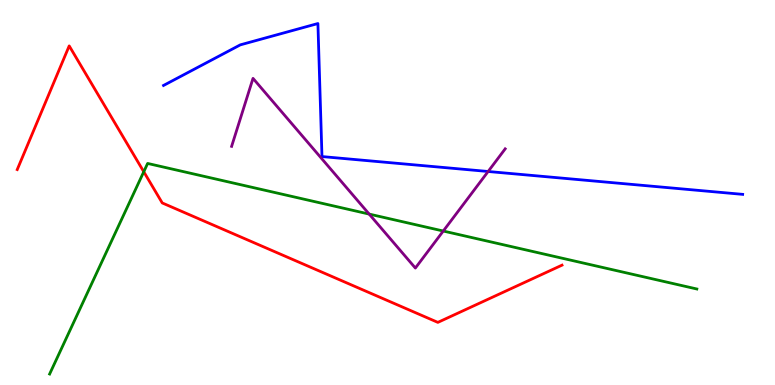[{'lines': ['blue', 'red'], 'intersections': []}, {'lines': ['green', 'red'], 'intersections': [{'x': 1.86, 'y': 5.54}]}, {'lines': ['purple', 'red'], 'intersections': []}, {'lines': ['blue', 'green'], 'intersections': []}, {'lines': ['blue', 'purple'], 'intersections': [{'x': 6.3, 'y': 5.55}]}, {'lines': ['green', 'purple'], 'intersections': [{'x': 4.76, 'y': 4.44}, {'x': 5.72, 'y': 4.0}]}]